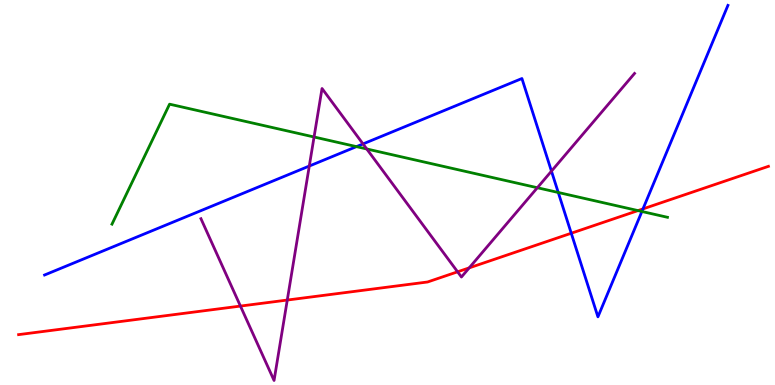[{'lines': ['blue', 'red'], 'intersections': [{'x': 7.37, 'y': 3.94}, {'x': 8.3, 'y': 4.57}]}, {'lines': ['green', 'red'], 'intersections': [{'x': 8.23, 'y': 4.53}]}, {'lines': ['purple', 'red'], 'intersections': [{'x': 3.1, 'y': 2.05}, {'x': 3.71, 'y': 2.21}, {'x': 5.9, 'y': 2.94}, {'x': 6.05, 'y': 3.04}]}, {'lines': ['blue', 'green'], 'intersections': [{'x': 4.6, 'y': 6.19}, {'x': 7.2, 'y': 5.0}, {'x': 8.28, 'y': 4.51}]}, {'lines': ['blue', 'purple'], 'intersections': [{'x': 3.99, 'y': 5.69}, {'x': 4.68, 'y': 6.26}, {'x': 7.12, 'y': 5.55}]}, {'lines': ['green', 'purple'], 'intersections': [{'x': 4.05, 'y': 6.44}, {'x': 4.73, 'y': 6.13}, {'x': 6.93, 'y': 5.12}]}]